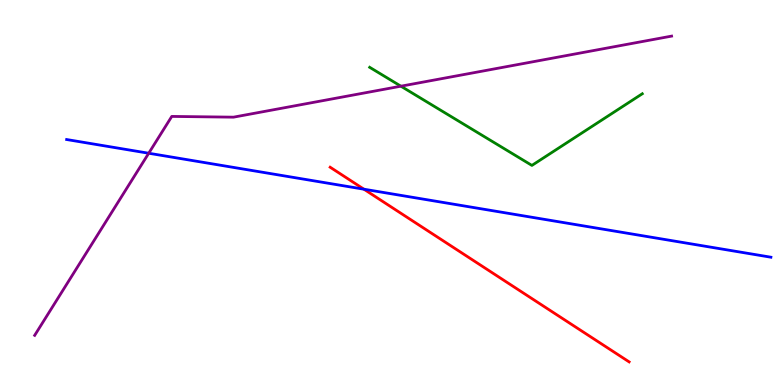[{'lines': ['blue', 'red'], 'intersections': [{'x': 4.7, 'y': 5.09}]}, {'lines': ['green', 'red'], 'intersections': []}, {'lines': ['purple', 'red'], 'intersections': []}, {'lines': ['blue', 'green'], 'intersections': []}, {'lines': ['blue', 'purple'], 'intersections': [{'x': 1.92, 'y': 6.02}]}, {'lines': ['green', 'purple'], 'intersections': [{'x': 5.17, 'y': 7.76}]}]